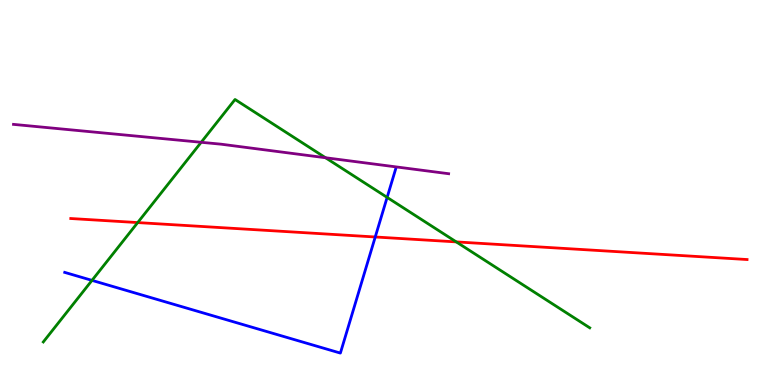[{'lines': ['blue', 'red'], 'intersections': [{'x': 4.84, 'y': 3.84}]}, {'lines': ['green', 'red'], 'intersections': [{'x': 1.78, 'y': 4.22}, {'x': 5.89, 'y': 3.72}]}, {'lines': ['purple', 'red'], 'intersections': []}, {'lines': ['blue', 'green'], 'intersections': [{'x': 1.19, 'y': 2.72}, {'x': 5.0, 'y': 4.87}]}, {'lines': ['blue', 'purple'], 'intersections': []}, {'lines': ['green', 'purple'], 'intersections': [{'x': 2.6, 'y': 6.3}, {'x': 4.2, 'y': 5.9}]}]